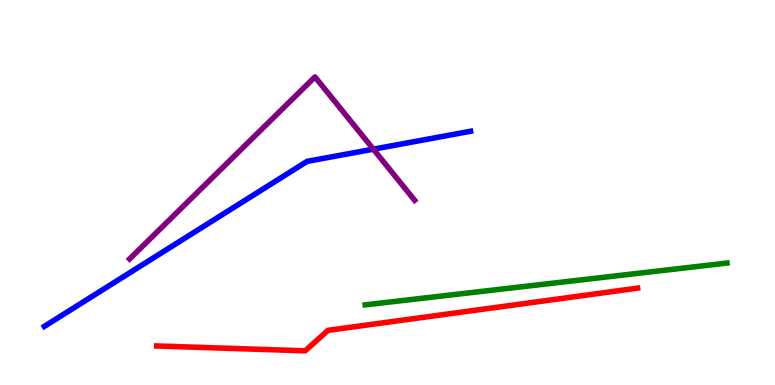[{'lines': ['blue', 'red'], 'intersections': []}, {'lines': ['green', 'red'], 'intersections': []}, {'lines': ['purple', 'red'], 'intersections': []}, {'lines': ['blue', 'green'], 'intersections': []}, {'lines': ['blue', 'purple'], 'intersections': [{'x': 4.82, 'y': 6.13}]}, {'lines': ['green', 'purple'], 'intersections': []}]